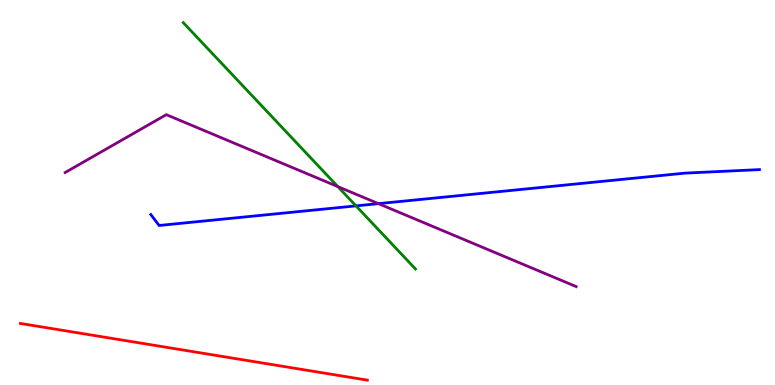[{'lines': ['blue', 'red'], 'intersections': []}, {'lines': ['green', 'red'], 'intersections': []}, {'lines': ['purple', 'red'], 'intersections': []}, {'lines': ['blue', 'green'], 'intersections': [{'x': 4.59, 'y': 4.65}]}, {'lines': ['blue', 'purple'], 'intersections': [{'x': 4.88, 'y': 4.71}]}, {'lines': ['green', 'purple'], 'intersections': [{'x': 4.36, 'y': 5.15}]}]